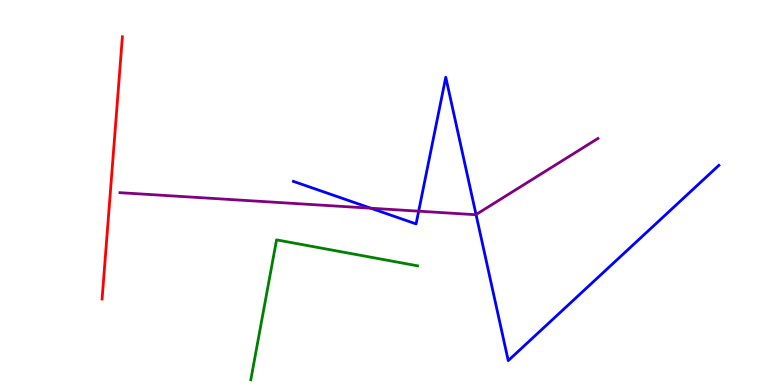[{'lines': ['blue', 'red'], 'intersections': []}, {'lines': ['green', 'red'], 'intersections': []}, {'lines': ['purple', 'red'], 'intersections': []}, {'lines': ['blue', 'green'], 'intersections': []}, {'lines': ['blue', 'purple'], 'intersections': [{'x': 4.78, 'y': 4.59}, {'x': 5.4, 'y': 4.51}, {'x': 6.14, 'y': 4.43}]}, {'lines': ['green', 'purple'], 'intersections': []}]